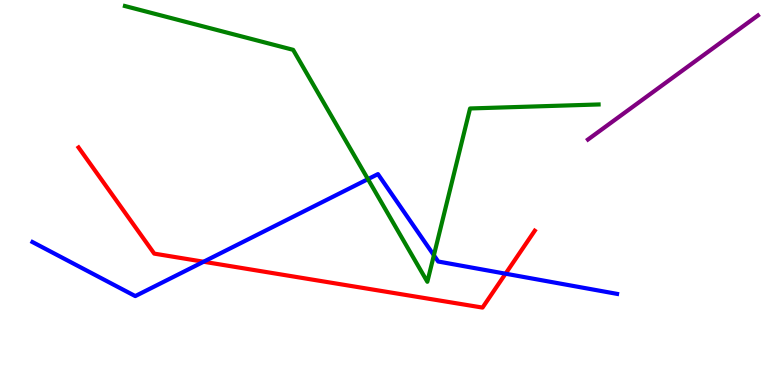[{'lines': ['blue', 'red'], 'intersections': [{'x': 2.63, 'y': 3.2}, {'x': 6.52, 'y': 2.89}]}, {'lines': ['green', 'red'], 'intersections': []}, {'lines': ['purple', 'red'], 'intersections': []}, {'lines': ['blue', 'green'], 'intersections': [{'x': 4.75, 'y': 5.35}, {'x': 5.6, 'y': 3.37}]}, {'lines': ['blue', 'purple'], 'intersections': []}, {'lines': ['green', 'purple'], 'intersections': []}]